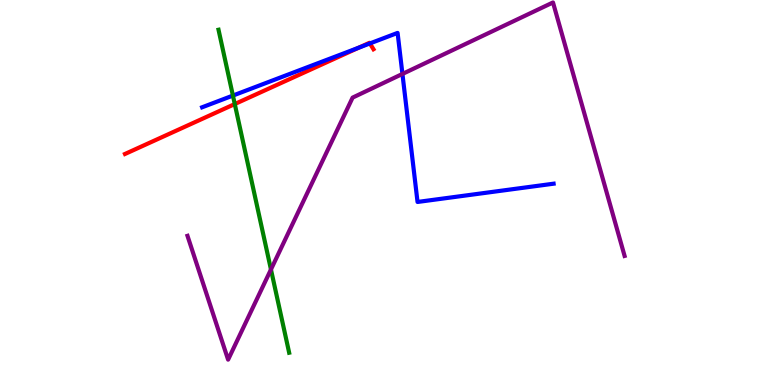[{'lines': ['blue', 'red'], 'intersections': [{'x': 4.63, 'y': 8.76}, {'x': 4.77, 'y': 8.87}]}, {'lines': ['green', 'red'], 'intersections': [{'x': 3.03, 'y': 7.3}]}, {'lines': ['purple', 'red'], 'intersections': []}, {'lines': ['blue', 'green'], 'intersections': [{'x': 3.01, 'y': 7.52}]}, {'lines': ['blue', 'purple'], 'intersections': [{'x': 5.19, 'y': 8.08}]}, {'lines': ['green', 'purple'], 'intersections': [{'x': 3.5, 'y': 3.0}]}]